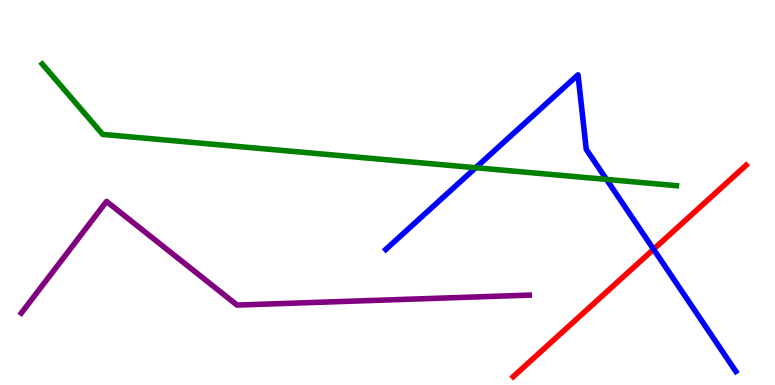[{'lines': ['blue', 'red'], 'intersections': [{'x': 8.43, 'y': 3.53}]}, {'lines': ['green', 'red'], 'intersections': []}, {'lines': ['purple', 'red'], 'intersections': []}, {'lines': ['blue', 'green'], 'intersections': [{'x': 6.14, 'y': 5.64}, {'x': 7.83, 'y': 5.34}]}, {'lines': ['blue', 'purple'], 'intersections': []}, {'lines': ['green', 'purple'], 'intersections': []}]